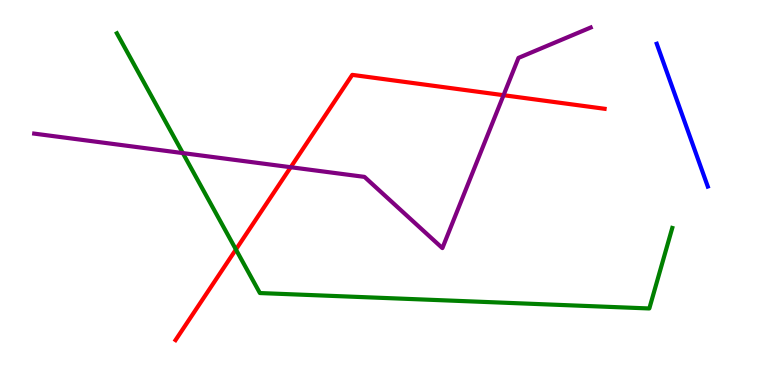[{'lines': ['blue', 'red'], 'intersections': []}, {'lines': ['green', 'red'], 'intersections': [{'x': 3.04, 'y': 3.52}]}, {'lines': ['purple', 'red'], 'intersections': [{'x': 3.75, 'y': 5.66}, {'x': 6.5, 'y': 7.53}]}, {'lines': ['blue', 'green'], 'intersections': []}, {'lines': ['blue', 'purple'], 'intersections': []}, {'lines': ['green', 'purple'], 'intersections': [{'x': 2.36, 'y': 6.02}]}]